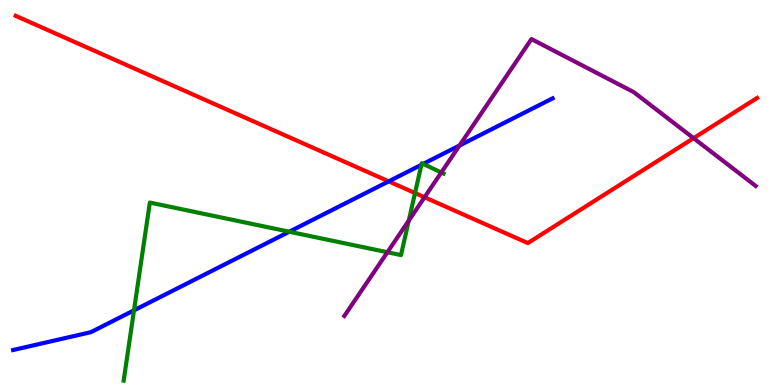[{'lines': ['blue', 'red'], 'intersections': [{'x': 5.02, 'y': 5.29}]}, {'lines': ['green', 'red'], 'intersections': [{'x': 5.36, 'y': 4.99}]}, {'lines': ['purple', 'red'], 'intersections': [{'x': 5.48, 'y': 4.88}, {'x': 8.95, 'y': 6.41}]}, {'lines': ['blue', 'green'], 'intersections': [{'x': 1.73, 'y': 1.94}, {'x': 3.73, 'y': 3.98}, {'x': 5.44, 'y': 5.72}, {'x': 5.46, 'y': 5.74}]}, {'lines': ['blue', 'purple'], 'intersections': [{'x': 5.93, 'y': 6.22}]}, {'lines': ['green', 'purple'], 'intersections': [{'x': 5.0, 'y': 3.45}, {'x': 5.27, 'y': 4.27}, {'x': 5.69, 'y': 5.52}]}]